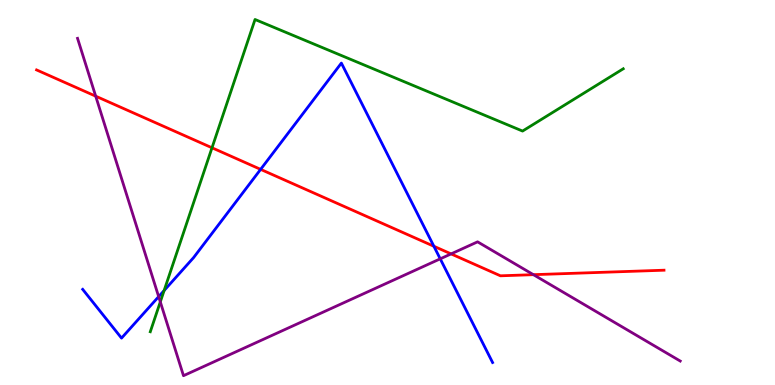[{'lines': ['blue', 'red'], 'intersections': [{'x': 3.36, 'y': 5.6}, {'x': 5.6, 'y': 3.6}]}, {'lines': ['green', 'red'], 'intersections': [{'x': 2.74, 'y': 6.16}]}, {'lines': ['purple', 'red'], 'intersections': [{'x': 1.23, 'y': 7.5}, {'x': 5.82, 'y': 3.41}, {'x': 6.88, 'y': 2.87}]}, {'lines': ['blue', 'green'], 'intersections': [{'x': 2.12, 'y': 2.45}]}, {'lines': ['blue', 'purple'], 'intersections': [{'x': 2.05, 'y': 2.3}, {'x': 5.68, 'y': 3.28}]}, {'lines': ['green', 'purple'], 'intersections': [{'x': 2.07, 'y': 2.16}]}]